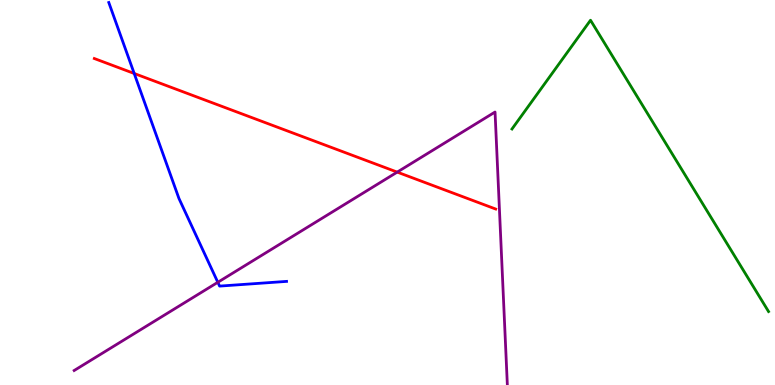[{'lines': ['blue', 'red'], 'intersections': [{'x': 1.73, 'y': 8.09}]}, {'lines': ['green', 'red'], 'intersections': []}, {'lines': ['purple', 'red'], 'intersections': [{'x': 5.13, 'y': 5.53}]}, {'lines': ['blue', 'green'], 'intersections': []}, {'lines': ['blue', 'purple'], 'intersections': [{'x': 2.81, 'y': 2.67}]}, {'lines': ['green', 'purple'], 'intersections': []}]